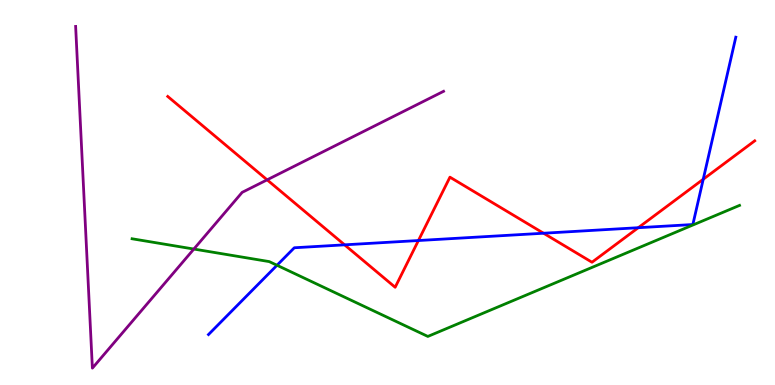[{'lines': ['blue', 'red'], 'intersections': [{'x': 4.45, 'y': 3.64}, {'x': 5.4, 'y': 3.75}, {'x': 7.01, 'y': 3.94}, {'x': 8.24, 'y': 4.09}, {'x': 9.07, 'y': 5.34}]}, {'lines': ['green', 'red'], 'intersections': []}, {'lines': ['purple', 'red'], 'intersections': [{'x': 3.45, 'y': 5.33}]}, {'lines': ['blue', 'green'], 'intersections': [{'x': 3.57, 'y': 3.11}]}, {'lines': ['blue', 'purple'], 'intersections': []}, {'lines': ['green', 'purple'], 'intersections': [{'x': 2.5, 'y': 3.53}]}]